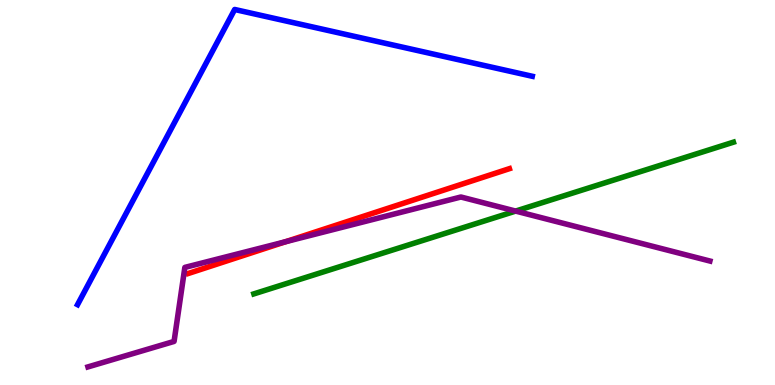[{'lines': ['blue', 'red'], 'intersections': []}, {'lines': ['green', 'red'], 'intersections': []}, {'lines': ['purple', 'red'], 'intersections': [{'x': 3.69, 'y': 3.72}]}, {'lines': ['blue', 'green'], 'intersections': []}, {'lines': ['blue', 'purple'], 'intersections': []}, {'lines': ['green', 'purple'], 'intersections': [{'x': 6.65, 'y': 4.52}]}]